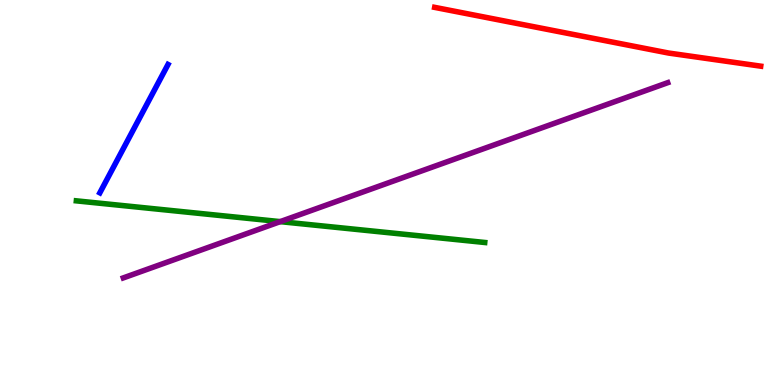[{'lines': ['blue', 'red'], 'intersections': []}, {'lines': ['green', 'red'], 'intersections': []}, {'lines': ['purple', 'red'], 'intersections': []}, {'lines': ['blue', 'green'], 'intersections': []}, {'lines': ['blue', 'purple'], 'intersections': []}, {'lines': ['green', 'purple'], 'intersections': [{'x': 3.62, 'y': 4.24}]}]